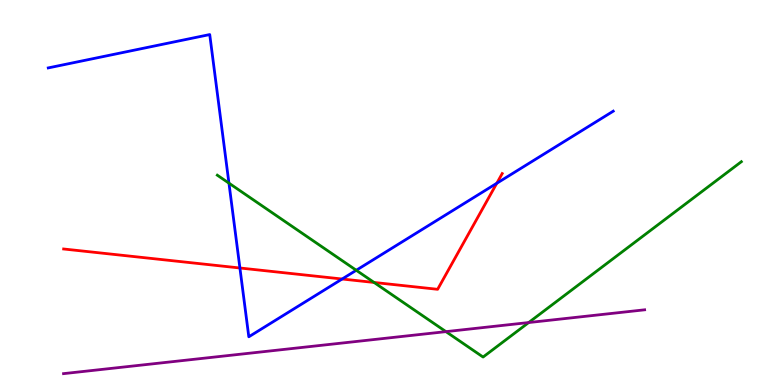[{'lines': ['blue', 'red'], 'intersections': [{'x': 3.1, 'y': 3.04}, {'x': 4.41, 'y': 2.75}, {'x': 6.41, 'y': 5.24}]}, {'lines': ['green', 'red'], 'intersections': [{'x': 4.83, 'y': 2.66}]}, {'lines': ['purple', 'red'], 'intersections': []}, {'lines': ['blue', 'green'], 'intersections': [{'x': 2.95, 'y': 5.24}, {'x': 4.6, 'y': 2.98}]}, {'lines': ['blue', 'purple'], 'intersections': []}, {'lines': ['green', 'purple'], 'intersections': [{'x': 5.75, 'y': 1.39}, {'x': 6.82, 'y': 1.62}]}]